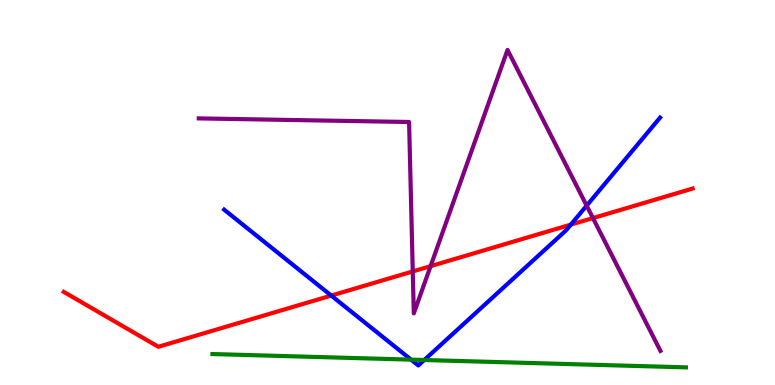[{'lines': ['blue', 'red'], 'intersections': [{'x': 4.27, 'y': 2.32}, {'x': 7.37, 'y': 4.17}]}, {'lines': ['green', 'red'], 'intersections': []}, {'lines': ['purple', 'red'], 'intersections': [{'x': 5.33, 'y': 2.95}, {'x': 5.56, 'y': 3.09}, {'x': 7.65, 'y': 4.34}]}, {'lines': ['blue', 'green'], 'intersections': [{'x': 5.3, 'y': 0.659}, {'x': 5.47, 'y': 0.649}]}, {'lines': ['blue', 'purple'], 'intersections': [{'x': 7.57, 'y': 4.66}]}, {'lines': ['green', 'purple'], 'intersections': []}]